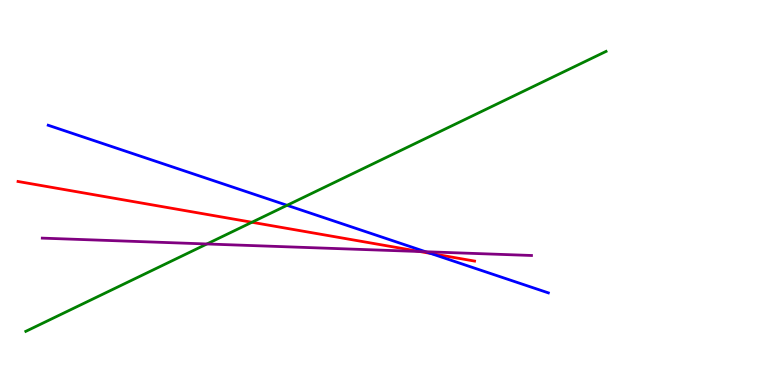[{'lines': ['blue', 'red'], 'intersections': [{'x': 5.56, 'y': 3.42}]}, {'lines': ['green', 'red'], 'intersections': [{'x': 3.25, 'y': 4.23}]}, {'lines': ['purple', 'red'], 'intersections': [{'x': 5.42, 'y': 3.47}]}, {'lines': ['blue', 'green'], 'intersections': [{'x': 3.7, 'y': 4.67}]}, {'lines': ['blue', 'purple'], 'intersections': [{'x': 5.49, 'y': 3.46}]}, {'lines': ['green', 'purple'], 'intersections': [{'x': 2.67, 'y': 3.66}]}]